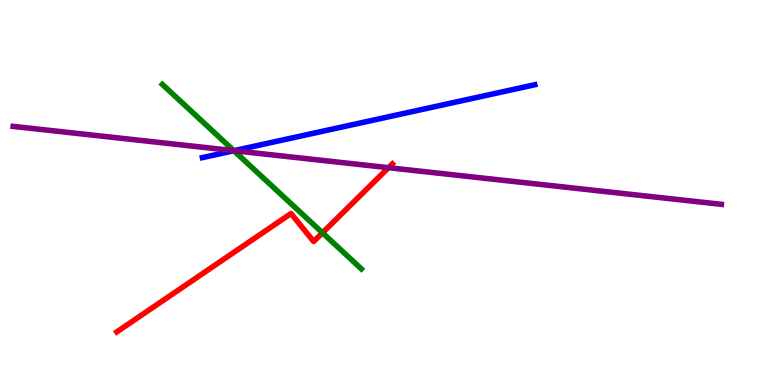[{'lines': ['blue', 'red'], 'intersections': []}, {'lines': ['green', 'red'], 'intersections': [{'x': 4.16, 'y': 3.95}]}, {'lines': ['purple', 'red'], 'intersections': [{'x': 5.01, 'y': 5.64}]}, {'lines': ['blue', 'green'], 'intersections': [{'x': 3.02, 'y': 6.09}]}, {'lines': ['blue', 'purple'], 'intersections': [{'x': 3.02, 'y': 6.09}]}, {'lines': ['green', 'purple'], 'intersections': [{'x': 3.02, 'y': 6.09}]}]